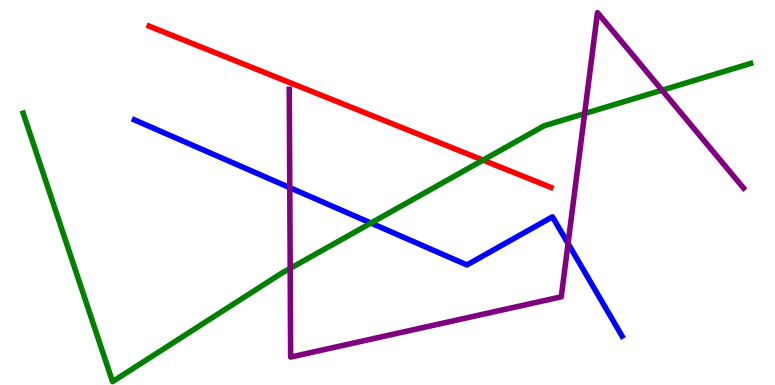[{'lines': ['blue', 'red'], 'intersections': []}, {'lines': ['green', 'red'], 'intersections': [{'x': 6.23, 'y': 5.84}]}, {'lines': ['purple', 'red'], 'intersections': []}, {'lines': ['blue', 'green'], 'intersections': [{'x': 4.79, 'y': 4.21}]}, {'lines': ['blue', 'purple'], 'intersections': [{'x': 3.74, 'y': 5.13}, {'x': 7.33, 'y': 3.67}]}, {'lines': ['green', 'purple'], 'intersections': [{'x': 3.74, 'y': 3.03}, {'x': 7.54, 'y': 7.05}, {'x': 8.54, 'y': 7.66}]}]